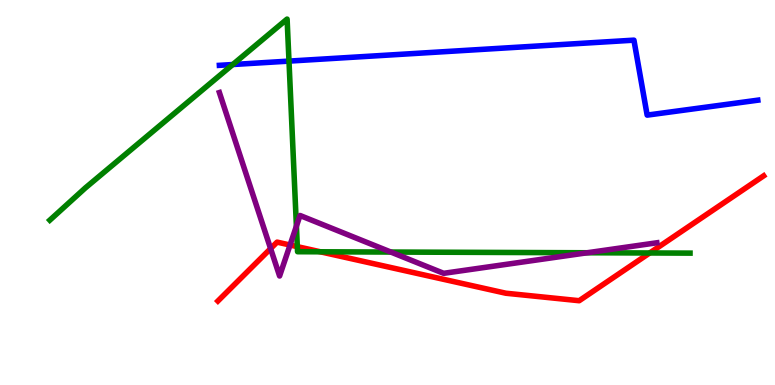[{'lines': ['blue', 'red'], 'intersections': []}, {'lines': ['green', 'red'], 'intersections': [{'x': 3.84, 'y': 3.59}, {'x': 4.13, 'y': 3.46}, {'x': 8.38, 'y': 3.43}]}, {'lines': ['purple', 'red'], 'intersections': [{'x': 3.49, 'y': 3.54}, {'x': 3.74, 'y': 3.64}]}, {'lines': ['blue', 'green'], 'intersections': [{'x': 3.0, 'y': 8.32}, {'x': 3.73, 'y': 8.41}]}, {'lines': ['blue', 'purple'], 'intersections': []}, {'lines': ['green', 'purple'], 'intersections': [{'x': 3.82, 'y': 4.13}, {'x': 5.04, 'y': 3.45}, {'x': 7.58, 'y': 3.43}]}]